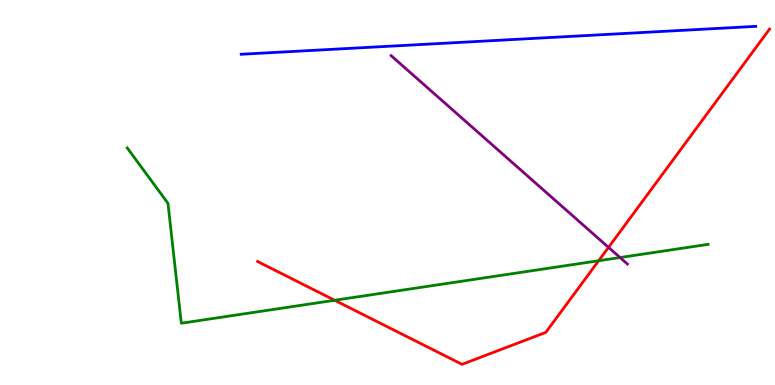[{'lines': ['blue', 'red'], 'intersections': []}, {'lines': ['green', 'red'], 'intersections': [{'x': 4.32, 'y': 2.2}, {'x': 7.72, 'y': 3.23}]}, {'lines': ['purple', 'red'], 'intersections': [{'x': 7.85, 'y': 3.57}]}, {'lines': ['blue', 'green'], 'intersections': []}, {'lines': ['blue', 'purple'], 'intersections': []}, {'lines': ['green', 'purple'], 'intersections': [{'x': 8.0, 'y': 3.31}]}]